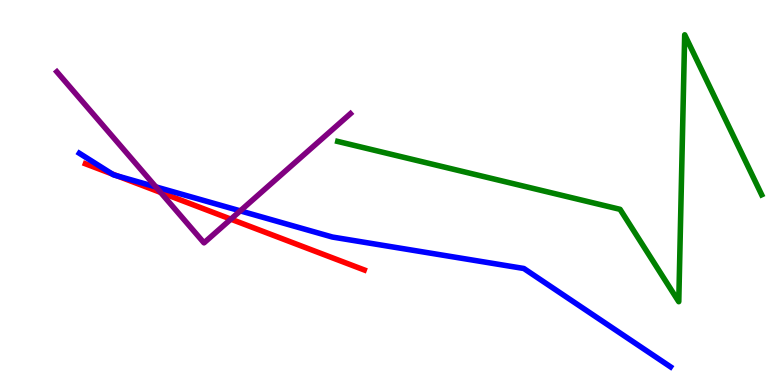[{'lines': ['blue', 'red'], 'intersections': [{'x': 1.45, 'y': 5.48}, {'x': 1.51, 'y': 5.43}]}, {'lines': ['green', 'red'], 'intersections': []}, {'lines': ['purple', 'red'], 'intersections': [{'x': 2.07, 'y': 5.0}, {'x': 2.98, 'y': 4.31}]}, {'lines': ['blue', 'green'], 'intersections': []}, {'lines': ['blue', 'purple'], 'intersections': [{'x': 2.01, 'y': 5.15}, {'x': 3.1, 'y': 4.52}]}, {'lines': ['green', 'purple'], 'intersections': []}]